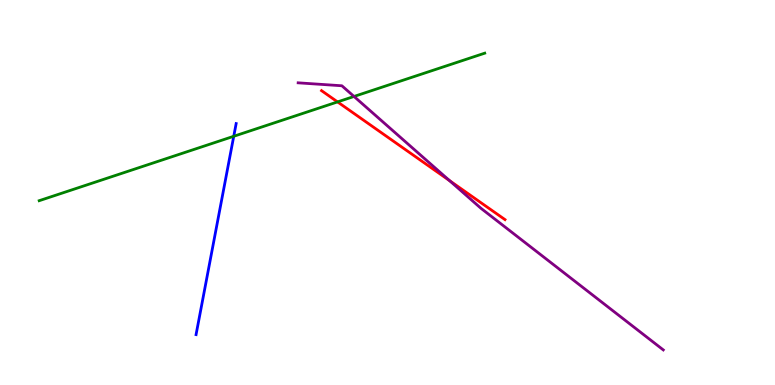[{'lines': ['blue', 'red'], 'intersections': []}, {'lines': ['green', 'red'], 'intersections': [{'x': 4.36, 'y': 7.35}]}, {'lines': ['purple', 'red'], 'intersections': [{'x': 5.8, 'y': 5.31}]}, {'lines': ['blue', 'green'], 'intersections': [{'x': 3.02, 'y': 6.46}]}, {'lines': ['blue', 'purple'], 'intersections': []}, {'lines': ['green', 'purple'], 'intersections': [{'x': 4.57, 'y': 7.49}]}]